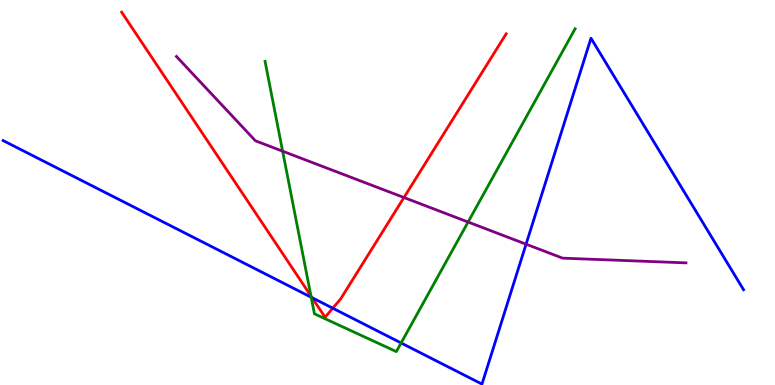[{'lines': ['blue', 'red'], 'intersections': [{'x': 4.03, 'y': 2.27}, {'x': 4.29, 'y': 1.99}]}, {'lines': ['green', 'red'], 'intersections': [{'x': 4.01, 'y': 2.31}]}, {'lines': ['purple', 'red'], 'intersections': [{'x': 5.21, 'y': 4.87}]}, {'lines': ['blue', 'green'], 'intersections': [{'x': 4.02, 'y': 2.28}, {'x': 5.18, 'y': 1.09}]}, {'lines': ['blue', 'purple'], 'intersections': [{'x': 6.79, 'y': 3.66}]}, {'lines': ['green', 'purple'], 'intersections': [{'x': 3.65, 'y': 6.07}, {'x': 6.04, 'y': 4.23}]}]